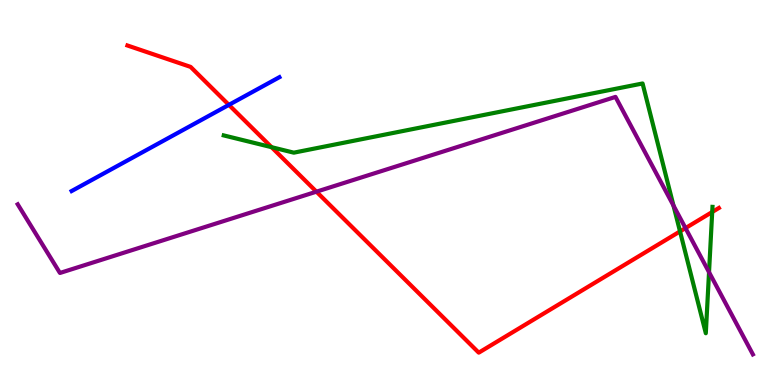[{'lines': ['blue', 'red'], 'intersections': [{'x': 2.95, 'y': 7.28}]}, {'lines': ['green', 'red'], 'intersections': [{'x': 3.5, 'y': 6.18}, {'x': 8.77, 'y': 3.99}, {'x': 9.19, 'y': 4.49}]}, {'lines': ['purple', 'red'], 'intersections': [{'x': 4.08, 'y': 5.02}, {'x': 8.85, 'y': 4.08}]}, {'lines': ['blue', 'green'], 'intersections': []}, {'lines': ['blue', 'purple'], 'intersections': []}, {'lines': ['green', 'purple'], 'intersections': [{'x': 8.69, 'y': 4.66}, {'x': 9.15, 'y': 2.93}]}]